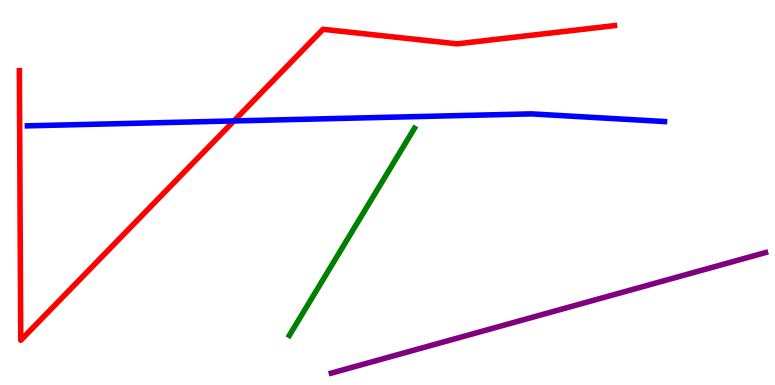[{'lines': ['blue', 'red'], 'intersections': [{'x': 3.02, 'y': 6.86}]}, {'lines': ['green', 'red'], 'intersections': []}, {'lines': ['purple', 'red'], 'intersections': []}, {'lines': ['blue', 'green'], 'intersections': []}, {'lines': ['blue', 'purple'], 'intersections': []}, {'lines': ['green', 'purple'], 'intersections': []}]